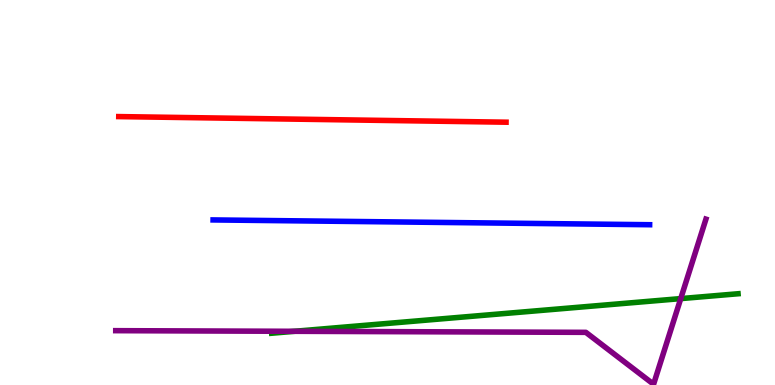[{'lines': ['blue', 'red'], 'intersections': []}, {'lines': ['green', 'red'], 'intersections': []}, {'lines': ['purple', 'red'], 'intersections': []}, {'lines': ['blue', 'green'], 'intersections': []}, {'lines': ['blue', 'purple'], 'intersections': []}, {'lines': ['green', 'purple'], 'intersections': [{'x': 3.8, 'y': 1.39}, {'x': 8.78, 'y': 2.24}]}]